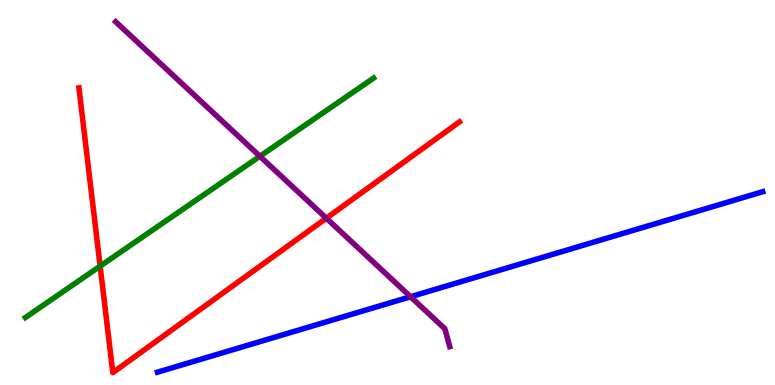[{'lines': ['blue', 'red'], 'intersections': []}, {'lines': ['green', 'red'], 'intersections': [{'x': 1.29, 'y': 3.09}]}, {'lines': ['purple', 'red'], 'intersections': [{'x': 4.21, 'y': 4.33}]}, {'lines': ['blue', 'green'], 'intersections': []}, {'lines': ['blue', 'purple'], 'intersections': [{'x': 5.3, 'y': 2.29}]}, {'lines': ['green', 'purple'], 'intersections': [{'x': 3.35, 'y': 5.94}]}]